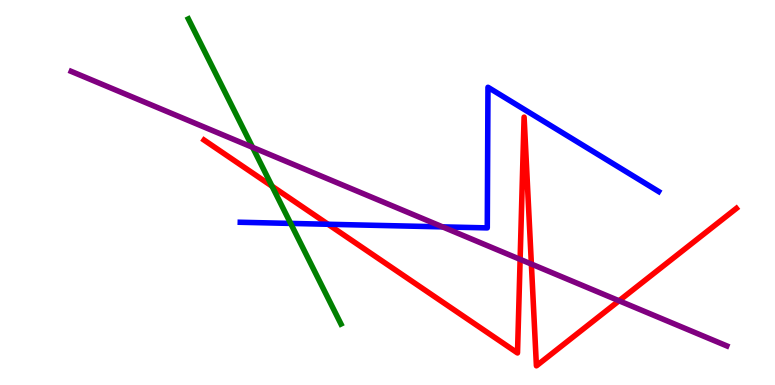[{'lines': ['blue', 'red'], 'intersections': [{'x': 4.23, 'y': 4.17}]}, {'lines': ['green', 'red'], 'intersections': [{'x': 3.51, 'y': 5.16}]}, {'lines': ['purple', 'red'], 'intersections': [{'x': 6.71, 'y': 3.26}, {'x': 6.86, 'y': 3.14}, {'x': 7.99, 'y': 2.19}]}, {'lines': ['blue', 'green'], 'intersections': [{'x': 3.75, 'y': 4.2}]}, {'lines': ['blue', 'purple'], 'intersections': [{'x': 5.71, 'y': 4.11}]}, {'lines': ['green', 'purple'], 'intersections': [{'x': 3.26, 'y': 6.17}]}]